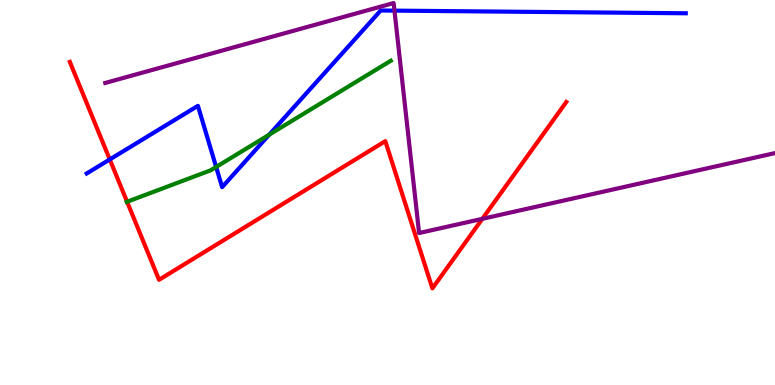[{'lines': ['blue', 'red'], 'intersections': [{'x': 1.42, 'y': 5.86}]}, {'lines': ['green', 'red'], 'intersections': [{'x': 1.64, 'y': 4.76}]}, {'lines': ['purple', 'red'], 'intersections': [{'x': 6.22, 'y': 4.32}]}, {'lines': ['blue', 'green'], 'intersections': [{'x': 2.79, 'y': 5.66}, {'x': 3.47, 'y': 6.5}]}, {'lines': ['blue', 'purple'], 'intersections': [{'x': 5.09, 'y': 9.72}]}, {'lines': ['green', 'purple'], 'intersections': []}]